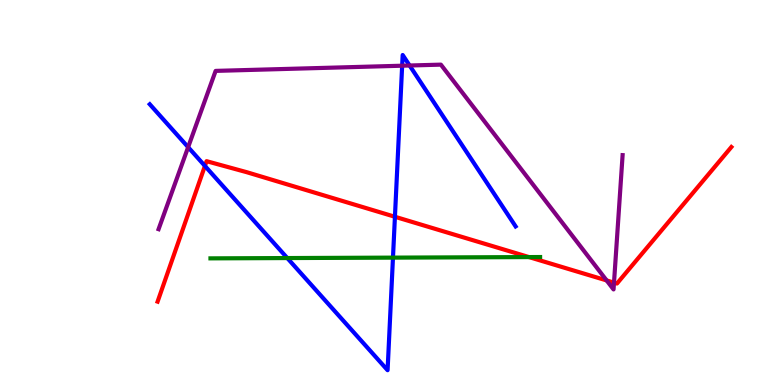[{'lines': ['blue', 'red'], 'intersections': [{'x': 2.64, 'y': 5.69}, {'x': 5.1, 'y': 4.37}]}, {'lines': ['green', 'red'], 'intersections': [{'x': 6.83, 'y': 3.32}]}, {'lines': ['purple', 'red'], 'intersections': [{'x': 7.83, 'y': 2.72}, {'x': 7.92, 'y': 2.66}]}, {'lines': ['blue', 'green'], 'intersections': [{'x': 3.71, 'y': 3.3}, {'x': 5.07, 'y': 3.31}]}, {'lines': ['blue', 'purple'], 'intersections': [{'x': 2.43, 'y': 6.18}, {'x': 5.19, 'y': 8.29}, {'x': 5.29, 'y': 8.3}]}, {'lines': ['green', 'purple'], 'intersections': []}]